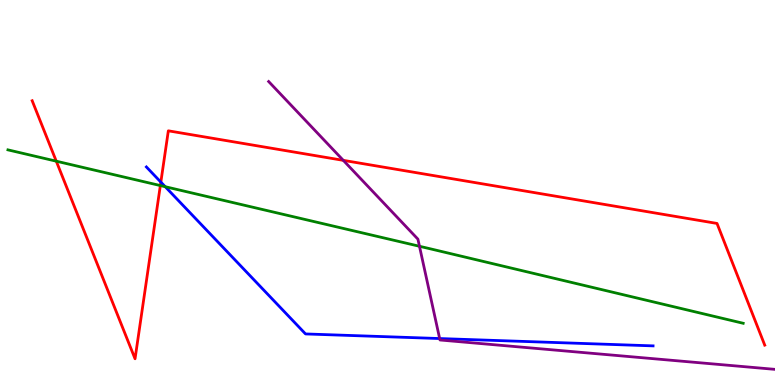[{'lines': ['blue', 'red'], 'intersections': [{'x': 2.08, 'y': 5.27}]}, {'lines': ['green', 'red'], 'intersections': [{'x': 0.726, 'y': 5.81}, {'x': 2.07, 'y': 5.18}]}, {'lines': ['purple', 'red'], 'intersections': [{'x': 4.43, 'y': 5.84}]}, {'lines': ['blue', 'green'], 'intersections': [{'x': 2.13, 'y': 5.15}]}, {'lines': ['blue', 'purple'], 'intersections': [{'x': 5.67, 'y': 1.21}]}, {'lines': ['green', 'purple'], 'intersections': [{'x': 5.41, 'y': 3.6}]}]